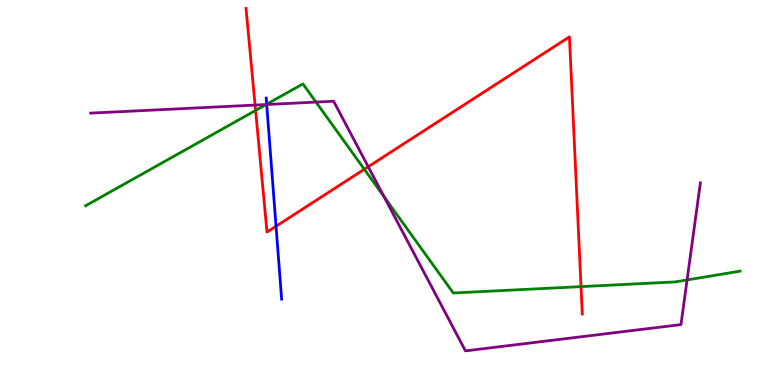[{'lines': ['blue', 'red'], 'intersections': [{'x': 3.56, 'y': 4.12}]}, {'lines': ['green', 'red'], 'intersections': [{'x': 3.3, 'y': 7.13}, {'x': 4.7, 'y': 5.6}, {'x': 7.5, 'y': 2.56}]}, {'lines': ['purple', 'red'], 'intersections': [{'x': 3.29, 'y': 7.27}, {'x': 4.75, 'y': 5.67}]}, {'lines': ['blue', 'green'], 'intersections': [{'x': 3.44, 'y': 7.29}]}, {'lines': ['blue', 'purple'], 'intersections': [{'x': 3.44, 'y': 7.29}]}, {'lines': ['green', 'purple'], 'intersections': [{'x': 3.43, 'y': 7.28}, {'x': 4.08, 'y': 7.35}, {'x': 4.96, 'y': 4.89}, {'x': 8.87, 'y': 2.73}]}]